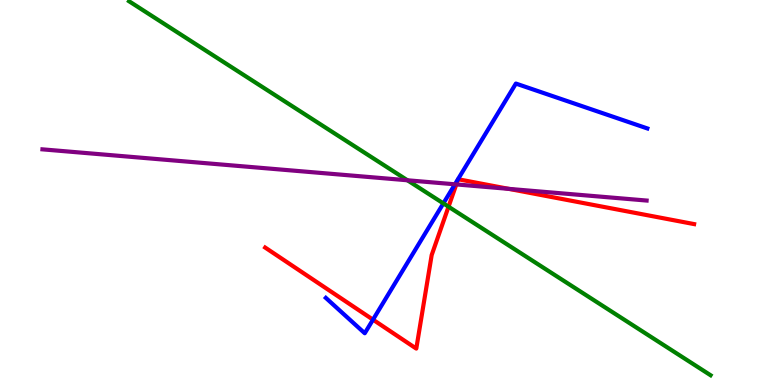[{'lines': ['blue', 'red'], 'intersections': [{'x': 4.81, 'y': 1.7}]}, {'lines': ['green', 'red'], 'intersections': [{'x': 5.79, 'y': 4.63}]}, {'lines': ['purple', 'red'], 'intersections': [{'x': 5.89, 'y': 5.21}, {'x': 6.56, 'y': 5.09}]}, {'lines': ['blue', 'green'], 'intersections': [{'x': 5.72, 'y': 4.72}]}, {'lines': ['blue', 'purple'], 'intersections': [{'x': 5.87, 'y': 5.21}]}, {'lines': ['green', 'purple'], 'intersections': [{'x': 5.26, 'y': 5.32}]}]